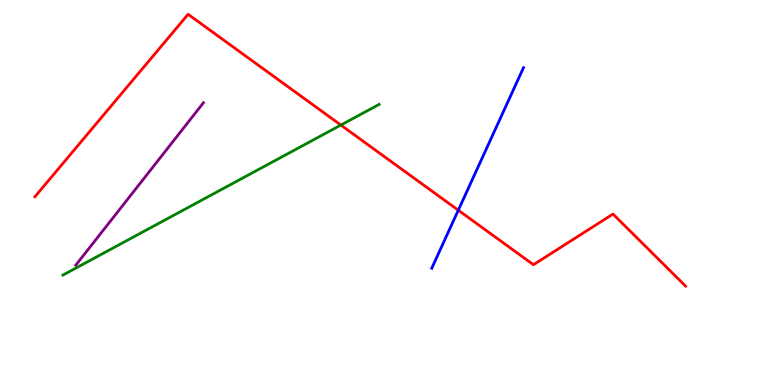[{'lines': ['blue', 'red'], 'intersections': [{'x': 5.91, 'y': 4.54}]}, {'lines': ['green', 'red'], 'intersections': [{'x': 4.4, 'y': 6.75}]}, {'lines': ['purple', 'red'], 'intersections': []}, {'lines': ['blue', 'green'], 'intersections': []}, {'lines': ['blue', 'purple'], 'intersections': []}, {'lines': ['green', 'purple'], 'intersections': []}]